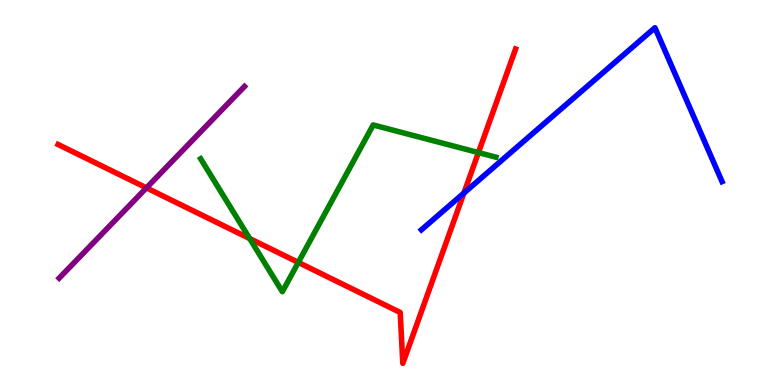[{'lines': ['blue', 'red'], 'intersections': [{'x': 5.99, 'y': 4.99}]}, {'lines': ['green', 'red'], 'intersections': [{'x': 3.22, 'y': 3.8}, {'x': 3.85, 'y': 3.18}, {'x': 6.17, 'y': 6.04}]}, {'lines': ['purple', 'red'], 'intersections': [{'x': 1.89, 'y': 5.12}]}, {'lines': ['blue', 'green'], 'intersections': []}, {'lines': ['blue', 'purple'], 'intersections': []}, {'lines': ['green', 'purple'], 'intersections': []}]